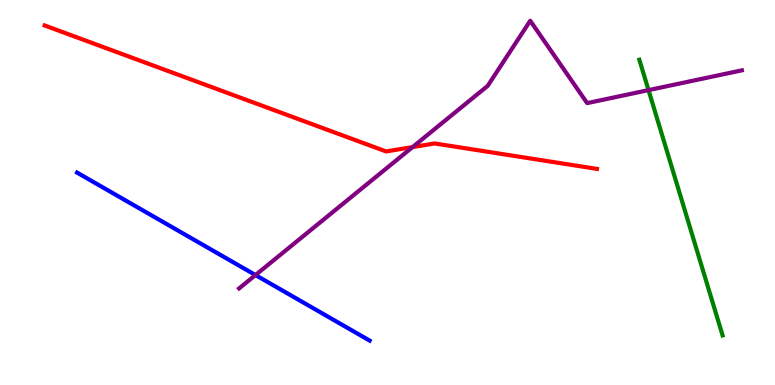[{'lines': ['blue', 'red'], 'intersections': []}, {'lines': ['green', 'red'], 'intersections': []}, {'lines': ['purple', 'red'], 'intersections': [{'x': 5.32, 'y': 6.18}]}, {'lines': ['blue', 'green'], 'intersections': []}, {'lines': ['blue', 'purple'], 'intersections': [{'x': 3.3, 'y': 2.86}]}, {'lines': ['green', 'purple'], 'intersections': [{'x': 8.37, 'y': 7.66}]}]